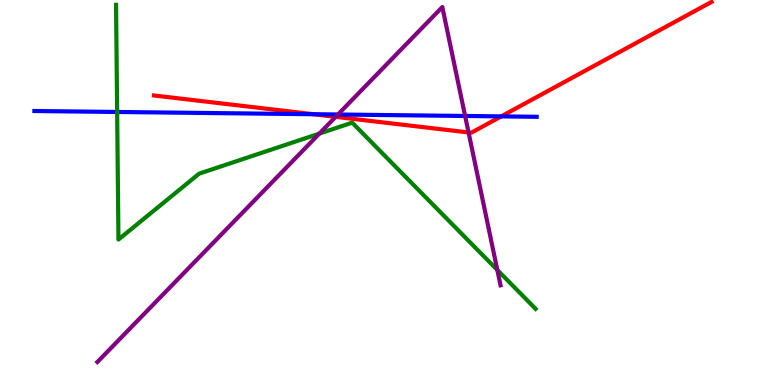[{'lines': ['blue', 'red'], 'intersections': [{'x': 4.04, 'y': 7.03}, {'x': 6.47, 'y': 6.98}]}, {'lines': ['green', 'red'], 'intersections': []}, {'lines': ['purple', 'red'], 'intersections': [{'x': 4.33, 'y': 6.97}, {'x': 6.05, 'y': 6.56}]}, {'lines': ['blue', 'green'], 'intersections': [{'x': 1.51, 'y': 7.09}]}, {'lines': ['blue', 'purple'], 'intersections': [{'x': 4.36, 'y': 7.03}, {'x': 6.0, 'y': 6.99}]}, {'lines': ['green', 'purple'], 'intersections': [{'x': 4.12, 'y': 6.53}, {'x': 6.42, 'y': 2.99}]}]